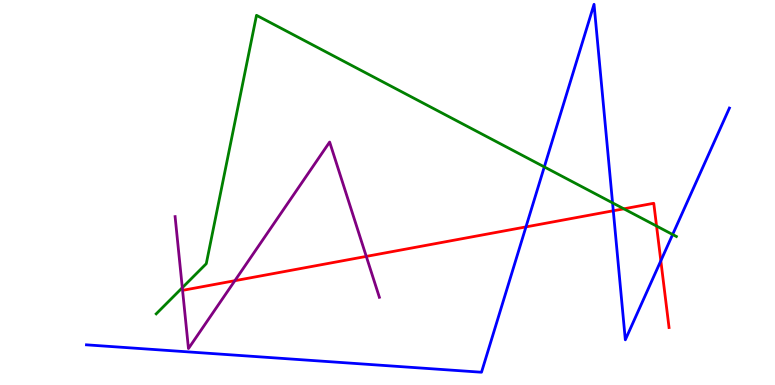[{'lines': ['blue', 'red'], 'intersections': [{'x': 6.79, 'y': 4.11}, {'x': 7.91, 'y': 4.53}, {'x': 8.53, 'y': 3.23}]}, {'lines': ['green', 'red'], 'intersections': [{'x': 8.05, 'y': 4.58}, {'x': 8.47, 'y': 4.13}]}, {'lines': ['purple', 'red'], 'intersections': [{'x': 3.03, 'y': 2.71}, {'x': 4.73, 'y': 3.34}]}, {'lines': ['blue', 'green'], 'intersections': [{'x': 7.02, 'y': 5.66}, {'x': 7.9, 'y': 4.73}, {'x': 8.68, 'y': 3.91}]}, {'lines': ['blue', 'purple'], 'intersections': []}, {'lines': ['green', 'purple'], 'intersections': [{'x': 2.35, 'y': 2.53}]}]